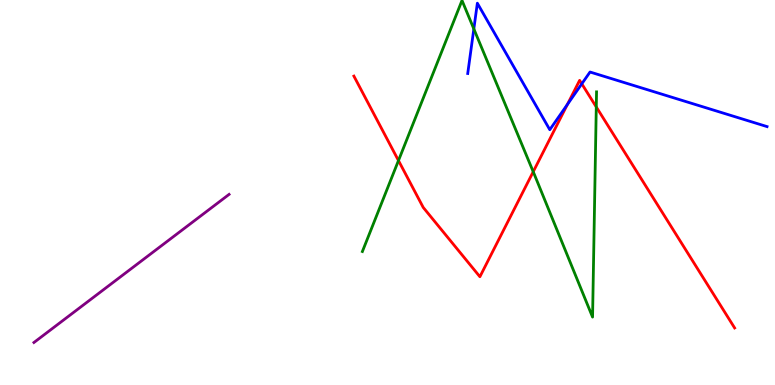[{'lines': ['blue', 'red'], 'intersections': [{'x': 7.32, 'y': 7.29}, {'x': 7.51, 'y': 7.82}]}, {'lines': ['green', 'red'], 'intersections': [{'x': 5.14, 'y': 5.83}, {'x': 6.88, 'y': 5.54}, {'x': 7.69, 'y': 7.22}]}, {'lines': ['purple', 'red'], 'intersections': []}, {'lines': ['blue', 'green'], 'intersections': [{'x': 6.11, 'y': 9.25}]}, {'lines': ['blue', 'purple'], 'intersections': []}, {'lines': ['green', 'purple'], 'intersections': []}]